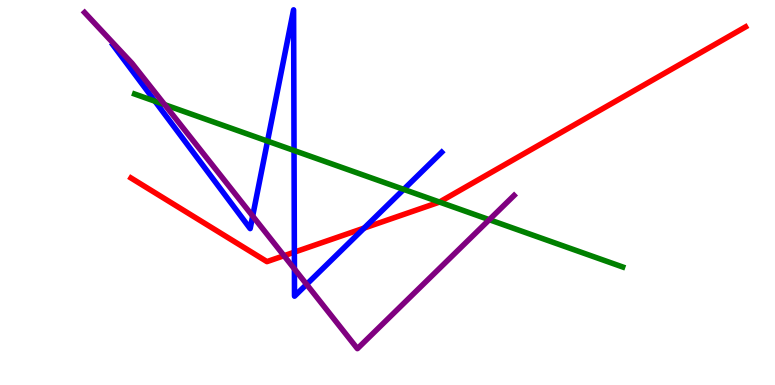[{'lines': ['blue', 'red'], 'intersections': [{'x': 3.8, 'y': 3.45}, {'x': 4.7, 'y': 4.08}]}, {'lines': ['green', 'red'], 'intersections': [{'x': 5.67, 'y': 4.75}]}, {'lines': ['purple', 'red'], 'intersections': [{'x': 3.66, 'y': 3.36}]}, {'lines': ['blue', 'green'], 'intersections': [{'x': 2.0, 'y': 7.37}, {'x': 3.45, 'y': 6.33}, {'x': 3.79, 'y': 6.09}, {'x': 5.21, 'y': 5.08}]}, {'lines': ['blue', 'purple'], 'intersections': [{'x': 3.26, 'y': 4.39}, {'x': 3.8, 'y': 3.02}, {'x': 3.96, 'y': 2.61}]}, {'lines': ['green', 'purple'], 'intersections': [{'x': 2.13, 'y': 7.28}, {'x': 6.31, 'y': 4.29}]}]